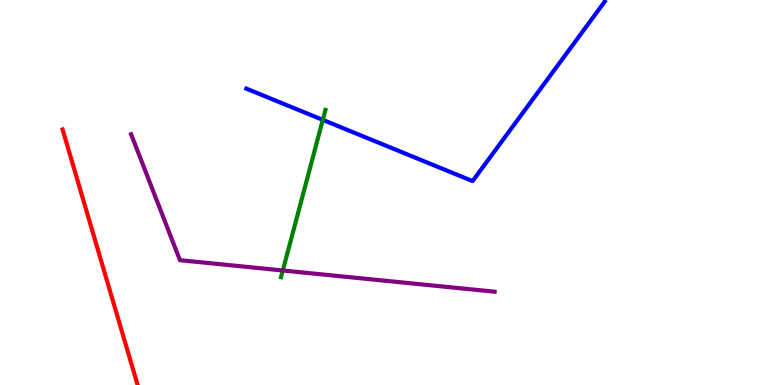[{'lines': ['blue', 'red'], 'intersections': []}, {'lines': ['green', 'red'], 'intersections': []}, {'lines': ['purple', 'red'], 'intersections': []}, {'lines': ['blue', 'green'], 'intersections': [{'x': 4.17, 'y': 6.89}]}, {'lines': ['blue', 'purple'], 'intersections': []}, {'lines': ['green', 'purple'], 'intersections': [{'x': 3.65, 'y': 2.97}]}]